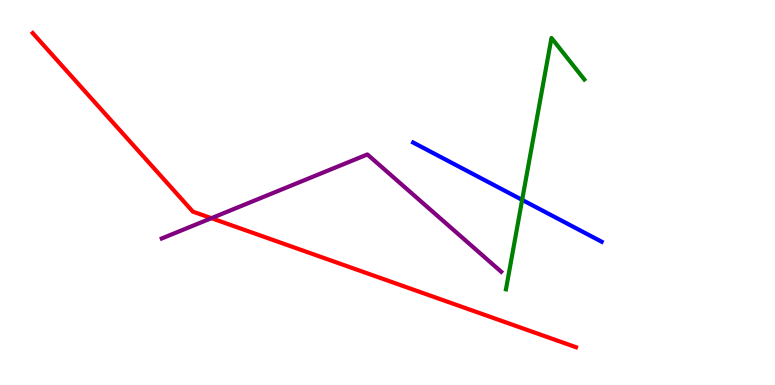[{'lines': ['blue', 'red'], 'intersections': []}, {'lines': ['green', 'red'], 'intersections': []}, {'lines': ['purple', 'red'], 'intersections': [{'x': 2.73, 'y': 4.33}]}, {'lines': ['blue', 'green'], 'intersections': [{'x': 6.74, 'y': 4.81}]}, {'lines': ['blue', 'purple'], 'intersections': []}, {'lines': ['green', 'purple'], 'intersections': []}]